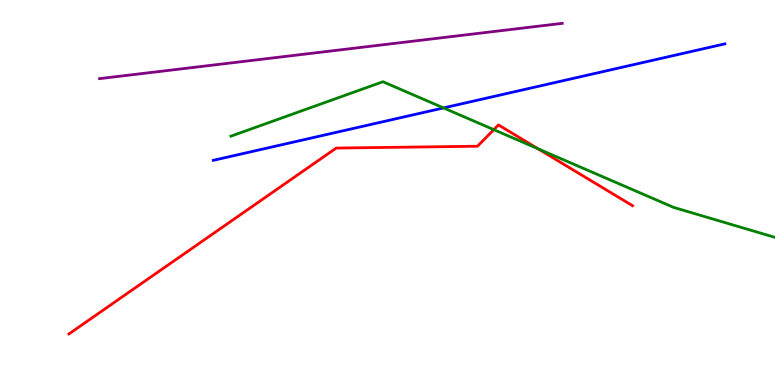[{'lines': ['blue', 'red'], 'intersections': []}, {'lines': ['green', 'red'], 'intersections': [{'x': 6.37, 'y': 6.63}, {'x': 6.94, 'y': 6.14}]}, {'lines': ['purple', 'red'], 'intersections': []}, {'lines': ['blue', 'green'], 'intersections': [{'x': 5.72, 'y': 7.2}]}, {'lines': ['blue', 'purple'], 'intersections': []}, {'lines': ['green', 'purple'], 'intersections': []}]